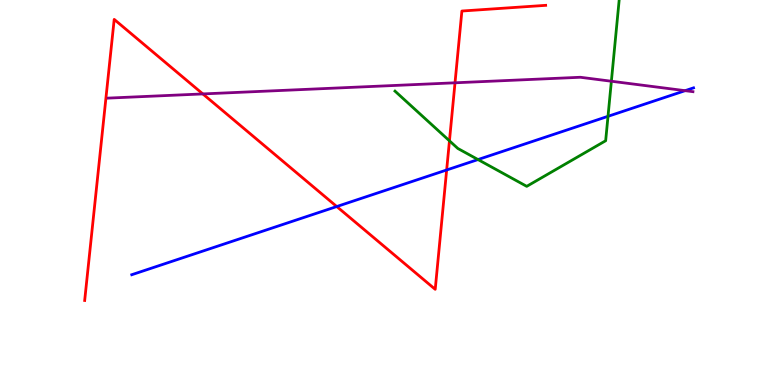[{'lines': ['blue', 'red'], 'intersections': [{'x': 4.35, 'y': 4.64}, {'x': 5.76, 'y': 5.58}]}, {'lines': ['green', 'red'], 'intersections': [{'x': 5.8, 'y': 6.34}]}, {'lines': ['purple', 'red'], 'intersections': [{'x': 2.62, 'y': 7.56}, {'x': 5.87, 'y': 7.85}]}, {'lines': ['blue', 'green'], 'intersections': [{'x': 6.17, 'y': 5.86}, {'x': 7.85, 'y': 6.98}]}, {'lines': ['blue', 'purple'], 'intersections': [{'x': 8.84, 'y': 7.64}]}, {'lines': ['green', 'purple'], 'intersections': [{'x': 7.89, 'y': 7.89}]}]